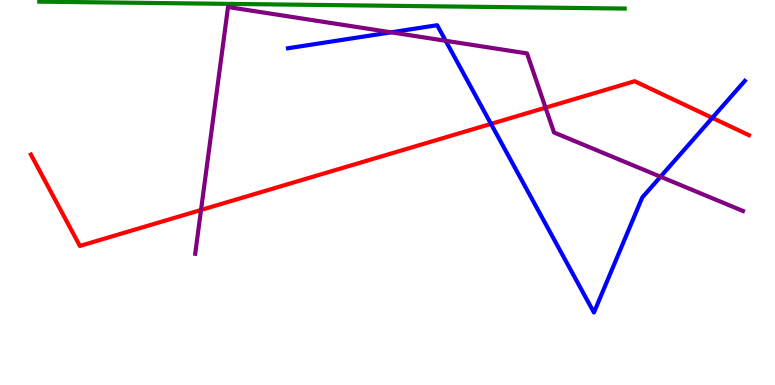[{'lines': ['blue', 'red'], 'intersections': [{'x': 6.34, 'y': 6.78}, {'x': 9.19, 'y': 6.94}]}, {'lines': ['green', 'red'], 'intersections': []}, {'lines': ['purple', 'red'], 'intersections': [{'x': 2.59, 'y': 4.55}, {'x': 7.04, 'y': 7.2}]}, {'lines': ['blue', 'green'], 'intersections': []}, {'lines': ['blue', 'purple'], 'intersections': [{'x': 5.05, 'y': 9.16}, {'x': 5.75, 'y': 8.94}, {'x': 8.52, 'y': 5.41}]}, {'lines': ['green', 'purple'], 'intersections': []}]